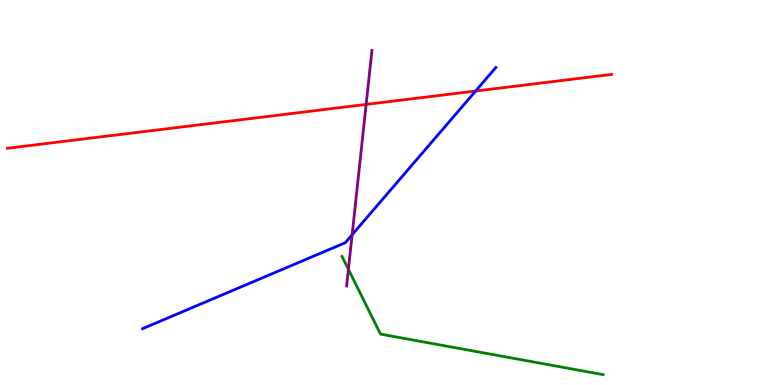[{'lines': ['blue', 'red'], 'intersections': [{'x': 6.14, 'y': 7.64}]}, {'lines': ['green', 'red'], 'intersections': []}, {'lines': ['purple', 'red'], 'intersections': [{'x': 4.72, 'y': 7.29}]}, {'lines': ['blue', 'green'], 'intersections': []}, {'lines': ['blue', 'purple'], 'intersections': [{'x': 4.54, 'y': 3.9}]}, {'lines': ['green', 'purple'], 'intersections': [{'x': 4.5, 'y': 3.0}]}]